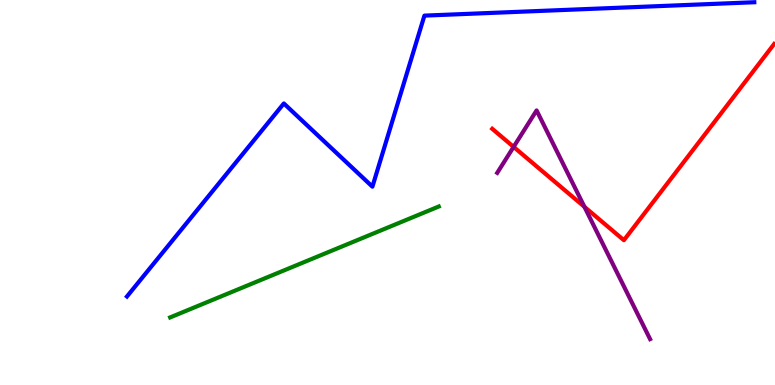[{'lines': ['blue', 'red'], 'intersections': []}, {'lines': ['green', 'red'], 'intersections': []}, {'lines': ['purple', 'red'], 'intersections': [{'x': 6.63, 'y': 6.18}, {'x': 7.54, 'y': 4.63}]}, {'lines': ['blue', 'green'], 'intersections': []}, {'lines': ['blue', 'purple'], 'intersections': []}, {'lines': ['green', 'purple'], 'intersections': []}]